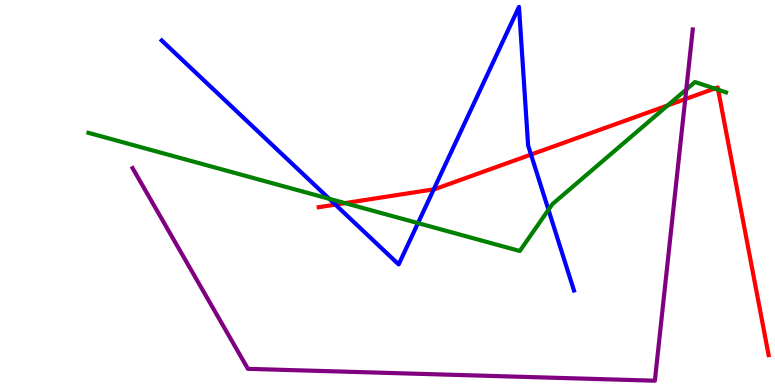[{'lines': ['blue', 'red'], 'intersections': [{'x': 4.33, 'y': 4.69}, {'x': 5.6, 'y': 5.08}, {'x': 6.85, 'y': 5.99}]}, {'lines': ['green', 'red'], 'intersections': [{'x': 4.45, 'y': 4.72}, {'x': 8.62, 'y': 7.26}, {'x': 9.22, 'y': 7.7}, {'x': 9.27, 'y': 7.67}]}, {'lines': ['purple', 'red'], 'intersections': [{'x': 8.84, 'y': 7.43}]}, {'lines': ['blue', 'green'], 'intersections': [{'x': 4.25, 'y': 4.84}, {'x': 5.39, 'y': 4.21}, {'x': 7.08, 'y': 4.55}]}, {'lines': ['blue', 'purple'], 'intersections': []}, {'lines': ['green', 'purple'], 'intersections': [{'x': 8.86, 'y': 7.67}]}]